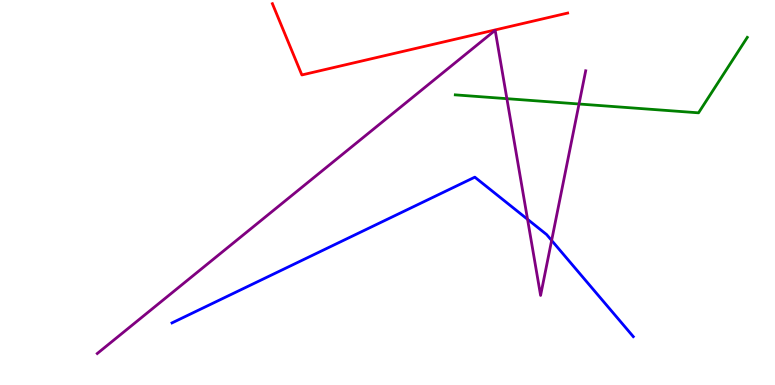[{'lines': ['blue', 'red'], 'intersections': []}, {'lines': ['green', 'red'], 'intersections': []}, {'lines': ['purple', 'red'], 'intersections': []}, {'lines': ['blue', 'green'], 'intersections': []}, {'lines': ['blue', 'purple'], 'intersections': [{'x': 6.81, 'y': 4.3}, {'x': 7.12, 'y': 3.75}]}, {'lines': ['green', 'purple'], 'intersections': [{'x': 6.54, 'y': 7.44}, {'x': 7.47, 'y': 7.3}]}]